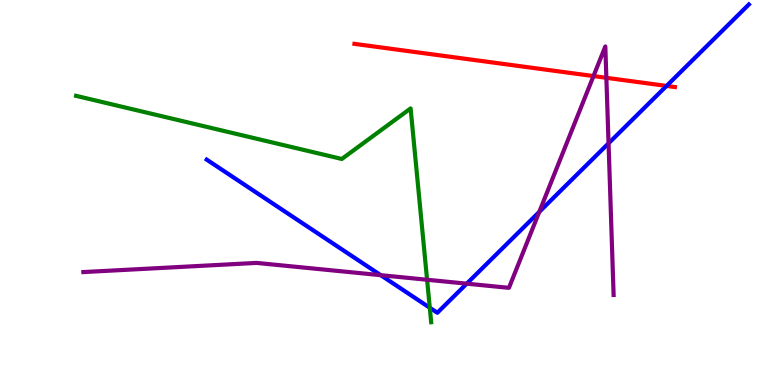[{'lines': ['blue', 'red'], 'intersections': [{'x': 8.6, 'y': 7.77}]}, {'lines': ['green', 'red'], 'intersections': []}, {'lines': ['purple', 'red'], 'intersections': [{'x': 7.66, 'y': 8.02}, {'x': 7.82, 'y': 7.98}]}, {'lines': ['blue', 'green'], 'intersections': [{'x': 5.55, 'y': 2.01}]}, {'lines': ['blue', 'purple'], 'intersections': [{'x': 4.91, 'y': 2.85}, {'x': 6.02, 'y': 2.63}, {'x': 6.96, 'y': 4.5}, {'x': 7.85, 'y': 6.28}]}, {'lines': ['green', 'purple'], 'intersections': [{'x': 5.51, 'y': 2.73}]}]